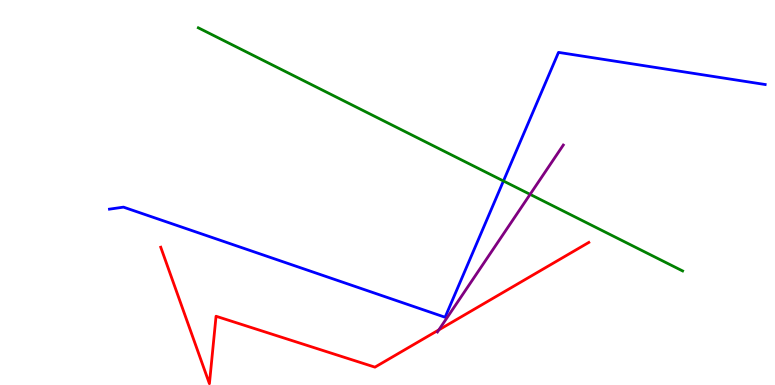[{'lines': ['blue', 'red'], 'intersections': []}, {'lines': ['green', 'red'], 'intersections': []}, {'lines': ['purple', 'red'], 'intersections': [{'x': 5.66, 'y': 1.43}]}, {'lines': ['blue', 'green'], 'intersections': [{'x': 6.5, 'y': 5.3}]}, {'lines': ['blue', 'purple'], 'intersections': []}, {'lines': ['green', 'purple'], 'intersections': [{'x': 6.84, 'y': 4.95}]}]